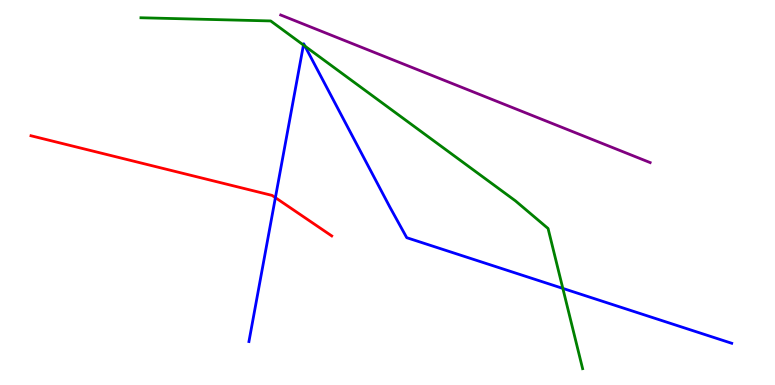[{'lines': ['blue', 'red'], 'intersections': [{'x': 3.55, 'y': 4.87}]}, {'lines': ['green', 'red'], 'intersections': []}, {'lines': ['purple', 'red'], 'intersections': []}, {'lines': ['blue', 'green'], 'intersections': [{'x': 3.92, 'y': 8.83}, {'x': 3.93, 'y': 8.8}, {'x': 7.26, 'y': 2.51}]}, {'lines': ['blue', 'purple'], 'intersections': []}, {'lines': ['green', 'purple'], 'intersections': []}]